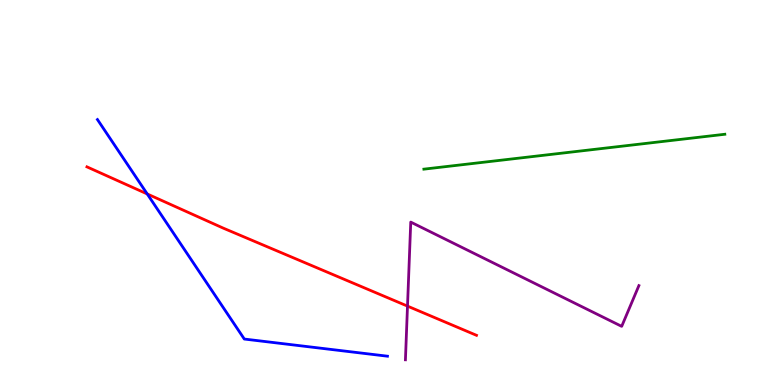[{'lines': ['blue', 'red'], 'intersections': [{'x': 1.9, 'y': 4.96}]}, {'lines': ['green', 'red'], 'intersections': []}, {'lines': ['purple', 'red'], 'intersections': [{'x': 5.26, 'y': 2.05}]}, {'lines': ['blue', 'green'], 'intersections': []}, {'lines': ['blue', 'purple'], 'intersections': []}, {'lines': ['green', 'purple'], 'intersections': []}]